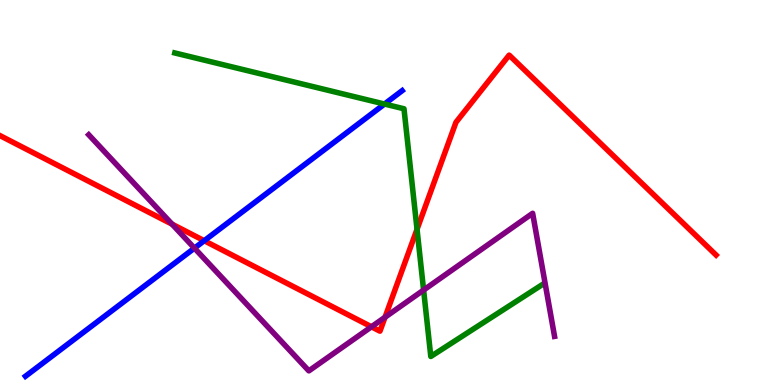[{'lines': ['blue', 'red'], 'intersections': [{'x': 2.64, 'y': 3.75}]}, {'lines': ['green', 'red'], 'intersections': [{'x': 5.38, 'y': 4.04}]}, {'lines': ['purple', 'red'], 'intersections': [{'x': 2.22, 'y': 4.18}, {'x': 4.79, 'y': 1.51}, {'x': 4.97, 'y': 1.76}]}, {'lines': ['blue', 'green'], 'intersections': [{'x': 4.96, 'y': 7.3}]}, {'lines': ['blue', 'purple'], 'intersections': [{'x': 2.51, 'y': 3.55}]}, {'lines': ['green', 'purple'], 'intersections': [{'x': 5.47, 'y': 2.47}]}]